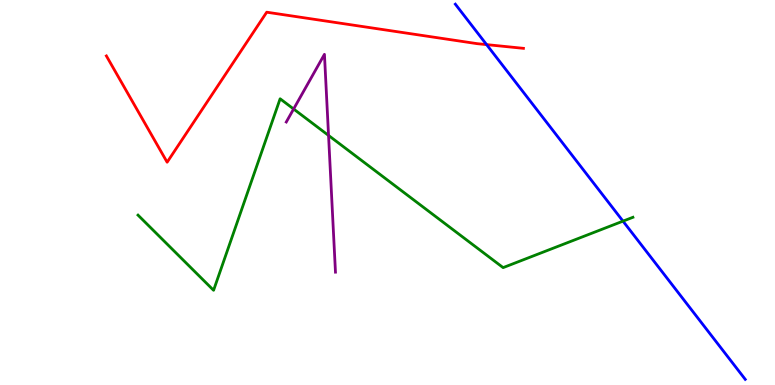[{'lines': ['blue', 'red'], 'intersections': [{'x': 6.28, 'y': 8.84}]}, {'lines': ['green', 'red'], 'intersections': []}, {'lines': ['purple', 'red'], 'intersections': []}, {'lines': ['blue', 'green'], 'intersections': [{'x': 8.04, 'y': 4.26}]}, {'lines': ['blue', 'purple'], 'intersections': []}, {'lines': ['green', 'purple'], 'intersections': [{'x': 3.79, 'y': 7.17}, {'x': 4.24, 'y': 6.48}]}]